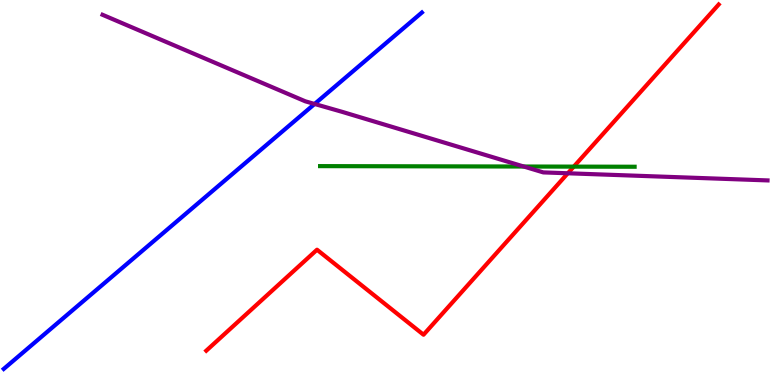[{'lines': ['blue', 'red'], 'intersections': []}, {'lines': ['green', 'red'], 'intersections': [{'x': 7.4, 'y': 5.67}]}, {'lines': ['purple', 'red'], 'intersections': [{'x': 7.33, 'y': 5.5}]}, {'lines': ['blue', 'green'], 'intersections': []}, {'lines': ['blue', 'purple'], 'intersections': [{'x': 4.06, 'y': 7.3}]}, {'lines': ['green', 'purple'], 'intersections': [{'x': 6.76, 'y': 5.67}]}]